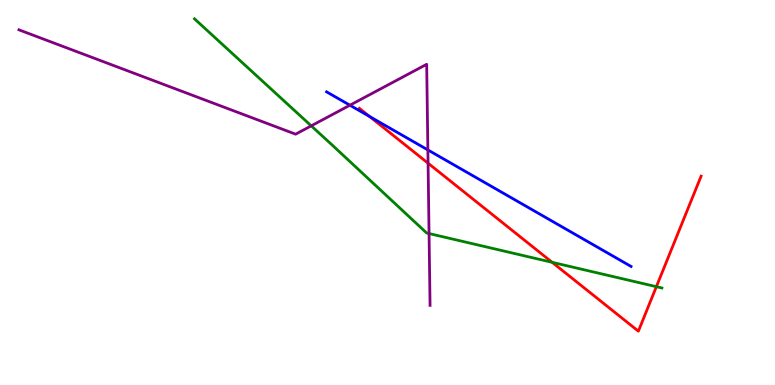[{'lines': ['blue', 'red'], 'intersections': [{'x': 4.77, 'y': 6.97}]}, {'lines': ['green', 'red'], 'intersections': [{'x': 7.12, 'y': 3.19}, {'x': 8.47, 'y': 2.55}]}, {'lines': ['purple', 'red'], 'intersections': [{'x': 5.52, 'y': 5.76}]}, {'lines': ['blue', 'green'], 'intersections': []}, {'lines': ['blue', 'purple'], 'intersections': [{'x': 4.51, 'y': 7.27}, {'x': 5.52, 'y': 6.11}]}, {'lines': ['green', 'purple'], 'intersections': [{'x': 4.02, 'y': 6.73}, {'x': 5.54, 'y': 3.93}]}]